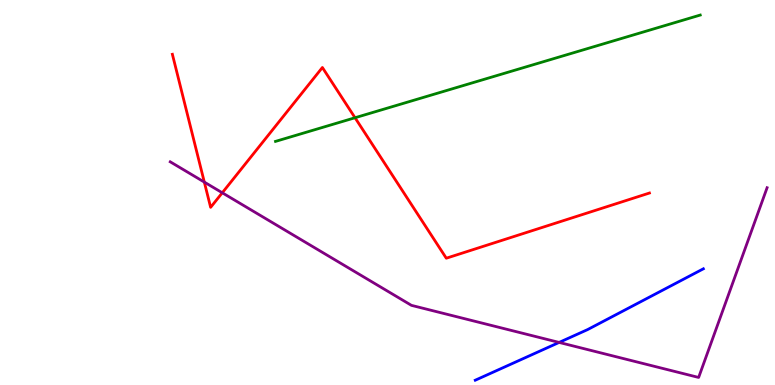[{'lines': ['blue', 'red'], 'intersections': []}, {'lines': ['green', 'red'], 'intersections': [{'x': 4.58, 'y': 6.94}]}, {'lines': ['purple', 'red'], 'intersections': [{'x': 2.64, 'y': 5.27}, {'x': 2.87, 'y': 4.99}]}, {'lines': ['blue', 'green'], 'intersections': []}, {'lines': ['blue', 'purple'], 'intersections': [{'x': 7.21, 'y': 1.11}]}, {'lines': ['green', 'purple'], 'intersections': []}]